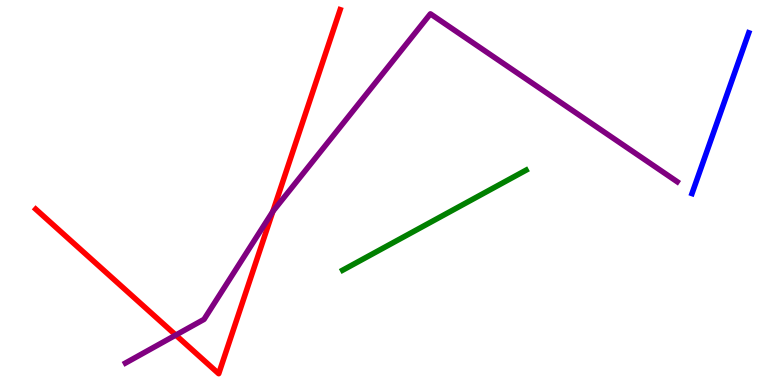[{'lines': ['blue', 'red'], 'intersections': []}, {'lines': ['green', 'red'], 'intersections': []}, {'lines': ['purple', 'red'], 'intersections': [{'x': 2.27, 'y': 1.3}, {'x': 3.52, 'y': 4.51}]}, {'lines': ['blue', 'green'], 'intersections': []}, {'lines': ['blue', 'purple'], 'intersections': []}, {'lines': ['green', 'purple'], 'intersections': []}]